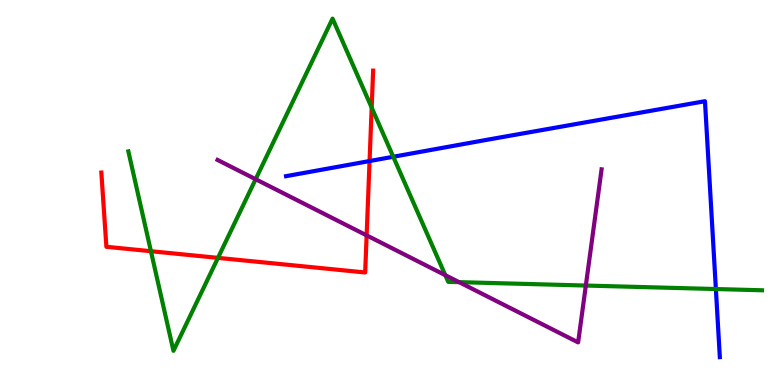[{'lines': ['blue', 'red'], 'intersections': [{'x': 4.77, 'y': 5.82}]}, {'lines': ['green', 'red'], 'intersections': [{'x': 1.95, 'y': 3.47}, {'x': 2.81, 'y': 3.3}, {'x': 4.8, 'y': 7.2}]}, {'lines': ['purple', 'red'], 'intersections': [{'x': 4.73, 'y': 3.89}]}, {'lines': ['blue', 'green'], 'intersections': [{'x': 5.07, 'y': 5.93}, {'x': 9.24, 'y': 2.49}]}, {'lines': ['blue', 'purple'], 'intersections': []}, {'lines': ['green', 'purple'], 'intersections': [{'x': 3.3, 'y': 5.35}, {'x': 5.75, 'y': 2.85}, {'x': 5.92, 'y': 2.67}, {'x': 7.56, 'y': 2.58}]}]